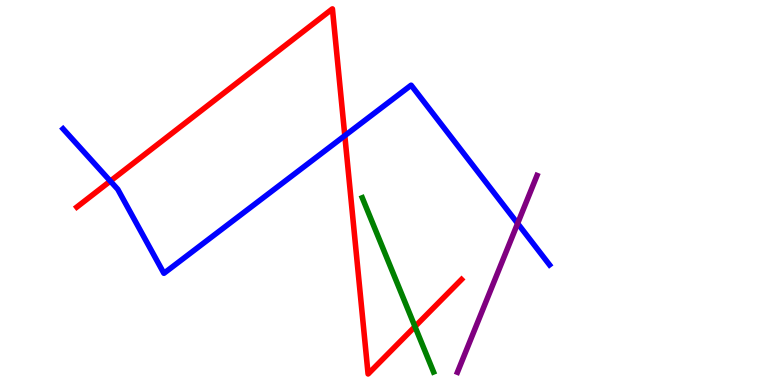[{'lines': ['blue', 'red'], 'intersections': [{'x': 1.42, 'y': 5.3}, {'x': 4.45, 'y': 6.48}]}, {'lines': ['green', 'red'], 'intersections': [{'x': 5.35, 'y': 1.52}]}, {'lines': ['purple', 'red'], 'intersections': []}, {'lines': ['blue', 'green'], 'intersections': []}, {'lines': ['blue', 'purple'], 'intersections': [{'x': 6.68, 'y': 4.2}]}, {'lines': ['green', 'purple'], 'intersections': []}]